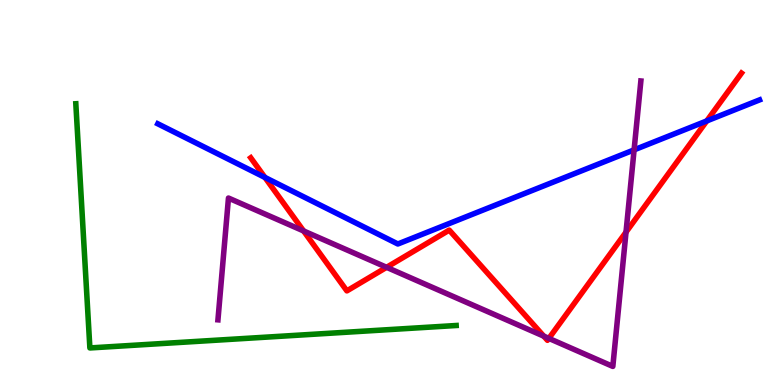[{'lines': ['blue', 'red'], 'intersections': [{'x': 3.42, 'y': 5.39}, {'x': 9.12, 'y': 6.86}]}, {'lines': ['green', 'red'], 'intersections': []}, {'lines': ['purple', 'red'], 'intersections': [{'x': 3.92, 'y': 4.0}, {'x': 4.99, 'y': 3.06}, {'x': 7.02, 'y': 1.27}, {'x': 7.08, 'y': 1.21}, {'x': 8.08, 'y': 3.97}]}, {'lines': ['blue', 'green'], 'intersections': []}, {'lines': ['blue', 'purple'], 'intersections': [{'x': 8.18, 'y': 6.11}]}, {'lines': ['green', 'purple'], 'intersections': []}]